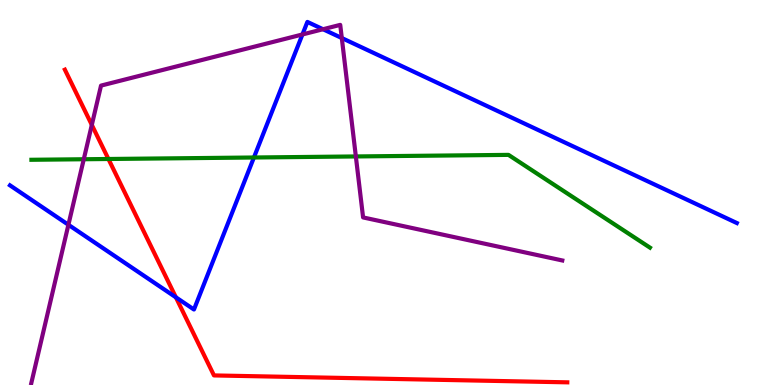[{'lines': ['blue', 'red'], 'intersections': [{'x': 2.27, 'y': 2.28}]}, {'lines': ['green', 'red'], 'intersections': [{'x': 1.4, 'y': 5.87}]}, {'lines': ['purple', 'red'], 'intersections': [{'x': 1.18, 'y': 6.76}]}, {'lines': ['blue', 'green'], 'intersections': [{'x': 3.28, 'y': 5.91}]}, {'lines': ['blue', 'purple'], 'intersections': [{'x': 0.883, 'y': 4.16}, {'x': 3.9, 'y': 9.1}, {'x': 4.17, 'y': 9.24}, {'x': 4.41, 'y': 9.01}]}, {'lines': ['green', 'purple'], 'intersections': [{'x': 1.08, 'y': 5.86}, {'x': 4.59, 'y': 5.94}]}]